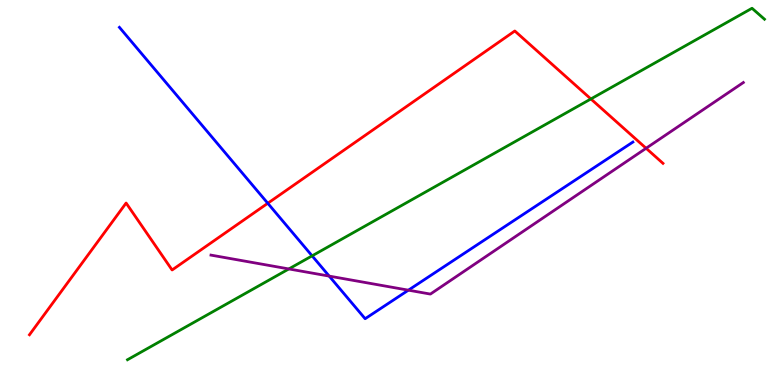[{'lines': ['blue', 'red'], 'intersections': [{'x': 3.46, 'y': 4.72}]}, {'lines': ['green', 'red'], 'intersections': [{'x': 7.62, 'y': 7.43}]}, {'lines': ['purple', 'red'], 'intersections': [{'x': 8.34, 'y': 6.15}]}, {'lines': ['blue', 'green'], 'intersections': [{'x': 4.03, 'y': 3.35}]}, {'lines': ['blue', 'purple'], 'intersections': [{'x': 4.25, 'y': 2.83}, {'x': 5.27, 'y': 2.46}]}, {'lines': ['green', 'purple'], 'intersections': [{'x': 3.73, 'y': 3.01}]}]